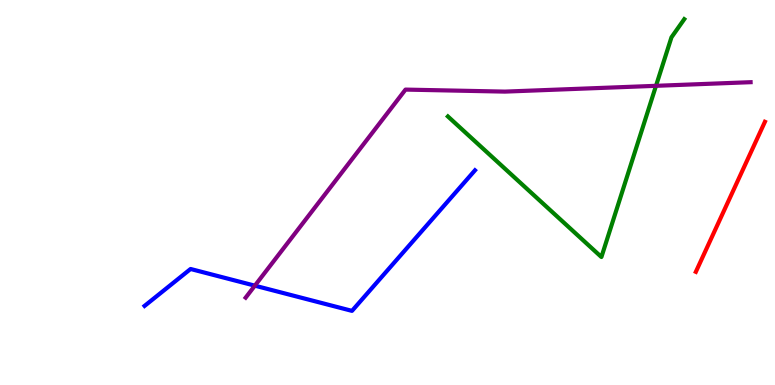[{'lines': ['blue', 'red'], 'intersections': []}, {'lines': ['green', 'red'], 'intersections': []}, {'lines': ['purple', 'red'], 'intersections': []}, {'lines': ['blue', 'green'], 'intersections': []}, {'lines': ['blue', 'purple'], 'intersections': [{'x': 3.29, 'y': 2.58}]}, {'lines': ['green', 'purple'], 'intersections': [{'x': 8.46, 'y': 7.77}]}]